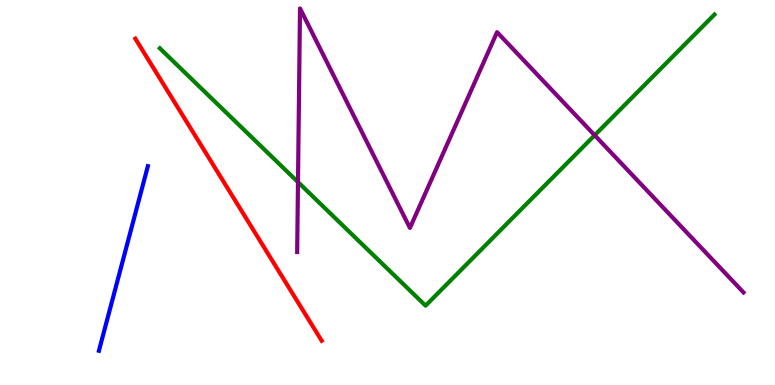[{'lines': ['blue', 'red'], 'intersections': []}, {'lines': ['green', 'red'], 'intersections': []}, {'lines': ['purple', 'red'], 'intersections': []}, {'lines': ['blue', 'green'], 'intersections': []}, {'lines': ['blue', 'purple'], 'intersections': []}, {'lines': ['green', 'purple'], 'intersections': [{'x': 3.85, 'y': 5.27}, {'x': 7.67, 'y': 6.49}]}]